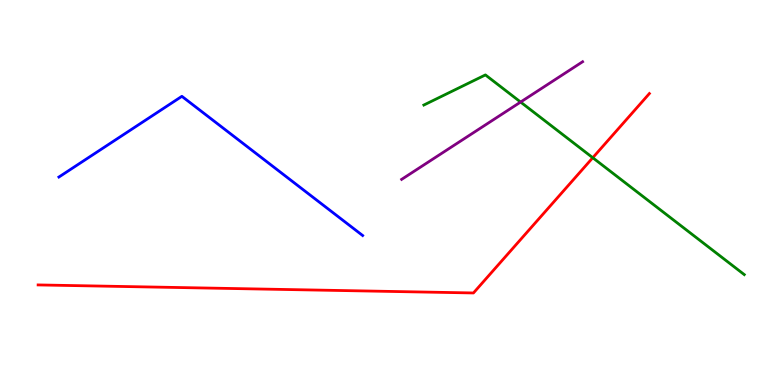[{'lines': ['blue', 'red'], 'intersections': []}, {'lines': ['green', 'red'], 'intersections': [{'x': 7.65, 'y': 5.9}]}, {'lines': ['purple', 'red'], 'intersections': []}, {'lines': ['blue', 'green'], 'intersections': []}, {'lines': ['blue', 'purple'], 'intersections': []}, {'lines': ['green', 'purple'], 'intersections': [{'x': 6.72, 'y': 7.35}]}]